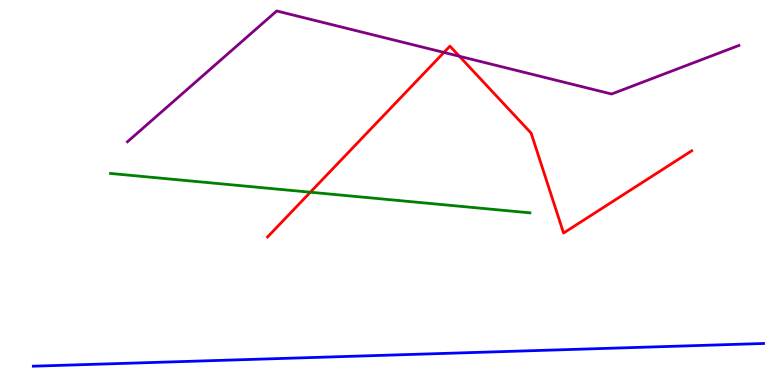[{'lines': ['blue', 'red'], 'intersections': []}, {'lines': ['green', 'red'], 'intersections': [{'x': 4.0, 'y': 5.01}]}, {'lines': ['purple', 'red'], 'intersections': [{'x': 5.73, 'y': 8.64}, {'x': 5.93, 'y': 8.54}]}, {'lines': ['blue', 'green'], 'intersections': []}, {'lines': ['blue', 'purple'], 'intersections': []}, {'lines': ['green', 'purple'], 'intersections': []}]